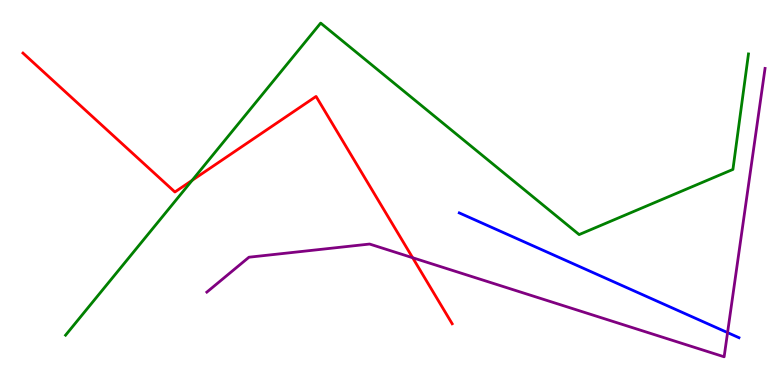[{'lines': ['blue', 'red'], 'intersections': []}, {'lines': ['green', 'red'], 'intersections': [{'x': 2.48, 'y': 5.32}]}, {'lines': ['purple', 'red'], 'intersections': [{'x': 5.32, 'y': 3.31}]}, {'lines': ['blue', 'green'], 'intersections': []}, {'lines': ['blue', 'purple'], 'intersections': [{'x': 9.39, 'y': 1.36}]}, {'lines': ['green', 'purple'], 'intersections': []}]